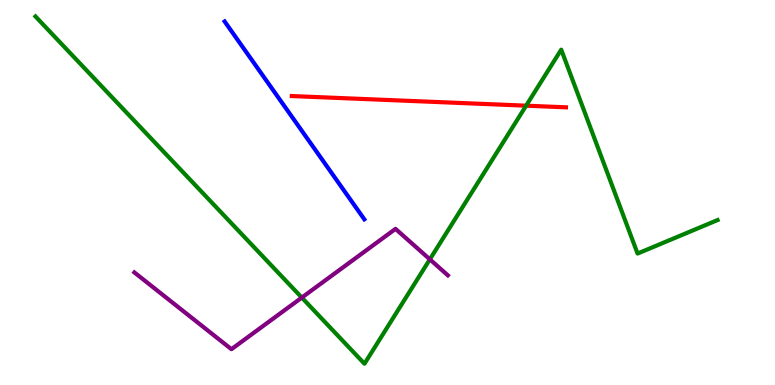[{'lines': ['blue', 'red'], 'intersections': []}, {'lines': ['green', 'red'], 'intersections': [{'x': 6.79, 'y': 7.25}]}, {'lines': ['purple', 'red'], 'intersections': []}, {'lines': ['blue', 'green'], 'intersections': []}, {'lines': ['blue', 'purple'], 'intersections': []}, {'lines': ['green', 'purple'], 'intersections': [{'x': 3.89, 'y': 2.27}, {'x': 5.55, 'y': 3.26}]}]